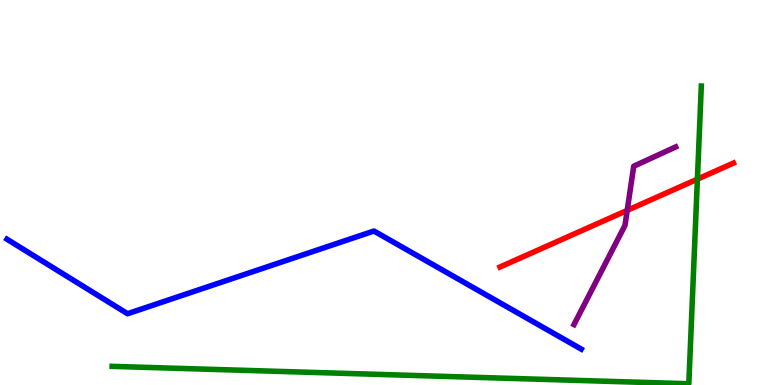[{'lines': ['blue', 'red'], 'intersections': []}, {'lines': ['green', 'red'], 'intersections': [{'x': 9.0, 'y': 5.35}]}, {'lines': ['purple', 'red'], 'intersections': [{'x': 8.09, 'y': 4.54}]}, {'lines': ['blue', 'green'], 'intersections': []}, {'lines': ['blue', 'purple'], 'intersections': []}, {'lines': ['green', 'purple'], 'intersections': []}]